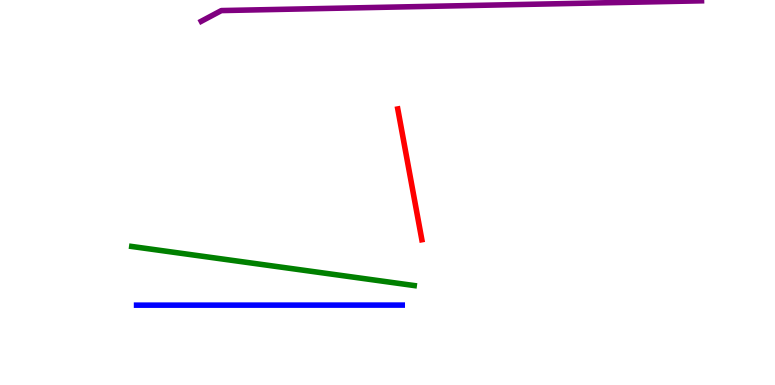[{'lines': ['blue', 'red'], 'intersections': []}, {'lines': ['green', 'red'], 'intersections': []}, {'lines': ['purple', 'red'], 'intersections': []}, {'lines': ['blue', 'green'], 'intersections': []}, {'lines': ['blue', 'purple'], 'intersections': []}, {'lines': ['green', 'purple'], 'intersections': []}]